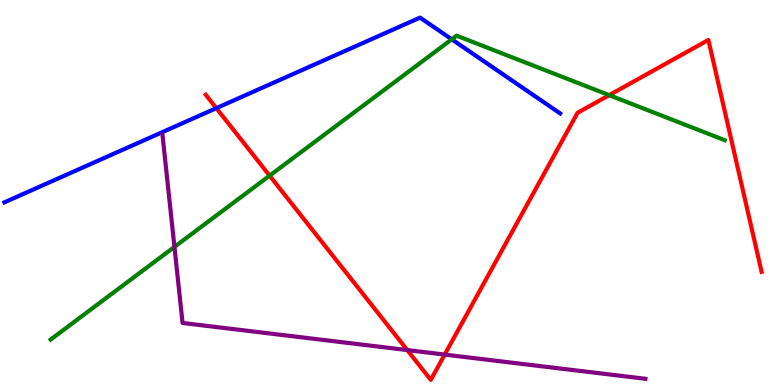[{'lines': ['blue', 'red'], 'intersections': [{'x': 2.79, 'y': 7.19}]}, {'lines': ['green', 'red'], 'intersections': [{'x': 3.48, 'y': 5.44}, {'x': 7.86, 'y': 7.53}]}, {'lines': ['purple', 'red'], 'intersections': [{'x': 5.26, 'y': 0.907}, {'x': 5.74, 'y': 0.79}]}, {'lines': ['blue', 'green'], 'intersections': [{'x': 5.83, 'y': 8.98}]}, {'lines': ['blue', 'purple'], 'intersections': []}, {'lines': ['green', 'purple'], 'intersections': [{'x': 2.25, 'y': 3.59}]}]